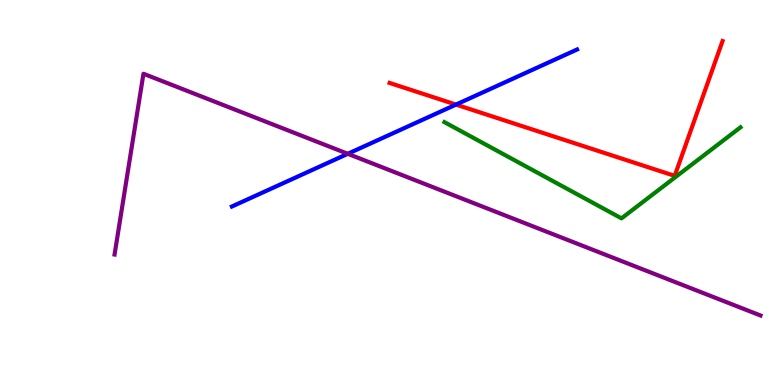[{'lines': ['blue', 'red'], 'intersections': [{'x': 5.88, 'y': 7.28}]}, {'lines': ['green', 'red'], 'intersections': []}, {'lines': ['purple', 'red'], 'intersections': []}, {'lines': ['blue', 'green'], 'intersections': []}, {'lines': ['blue', 'purple'], 'intersections': [{'x': 4.49, 'y': 6.01}]}, {'lines': ['green', 'purple'], 'intersections': []}]